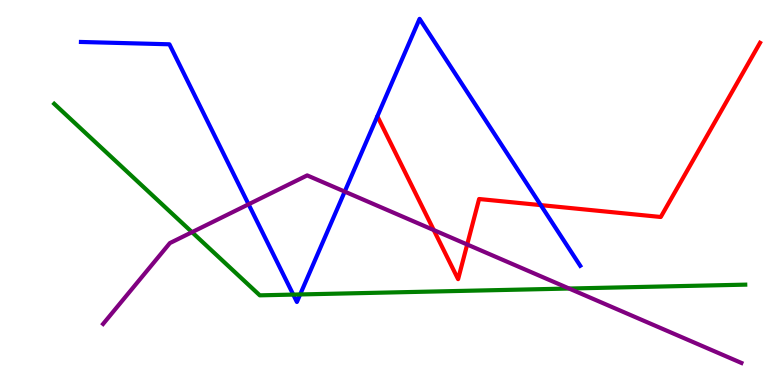[{'lines': ['blue', 'red'], 'intersections': [{'x': 6.98, 'y': 4.67}]}, {'lines': ['green', 'red'], 'intersections': []}, {'lines': ['purple', 'red'], 'intersections': [{'x': 5.6, 'y': 4.02}, {'x': 6.03, 'y': 3.65}]}, {'lines': ['blue', 'green'], 'intersections': [{'x': 3.78, 'y': 2.35}, {'x': 3.87, 'y': 2.35}]}, {'lines': ['blue', 'purple'], 'intersections': [{'x': 3.21, 'y': 4.69}, {'x': 4.45, 'y': 5.02}]}, {'lines': ['green', 'purple'], 'intersections': [{'x': 2.48, 'y': 3.97}, {'x': 7.34, 'y': 2.51}]}]